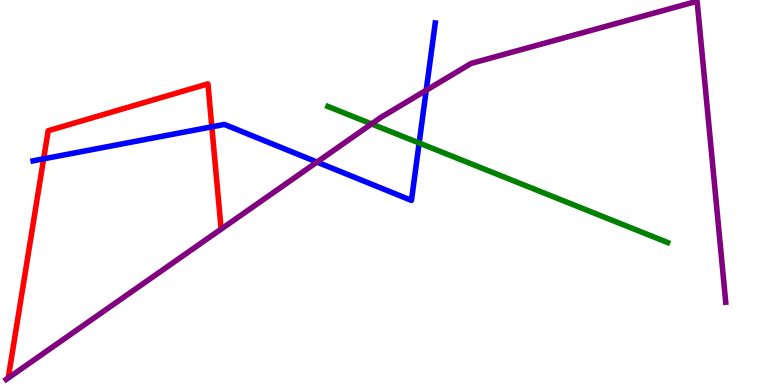[{'lines': ['blue', 'red'], 'intersections': [{'x': 0.563, 'y': 5.87}, {'x': 2.73, 'y': 6.71}]}, {'lines': ['green', 'red'], 'intersections': []}, {'lines': ['purple', 'red'], 'intersections': []}, {'lines': ['blue', 'green'], 'intersections': [{'x': 5.41, 'y': 6.29}]}, {'lines': ['blue', 'purple'], 'intersections': [{'x': 4.09, 'y': 5.79}, {'x': 5.5, 'y': 7.66}]}, {'lines': ['green', 'purple'], 'intersections': [{'x': 4.79, 'y': 6.78}]}]